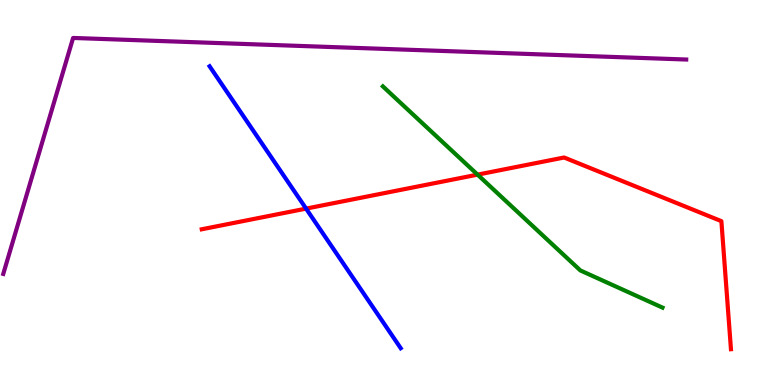[{'lines': ['blue', 'red'], 'intersections': [{'x': 3.95, 'y': 4.58}]}, {'lines': ['green', 'red'], 'intersections': [{'x': 6.16, 'y': 5.46}]}, {'lines': ['purple', 'red'], 'intersections': []}, {'lines': ['blue', 'green'], 'intersections': []}, {'lines': ['blue', 'purple'], 'intersections': []}, {'lines': ['green', 'purple'], 'intersections': []}]